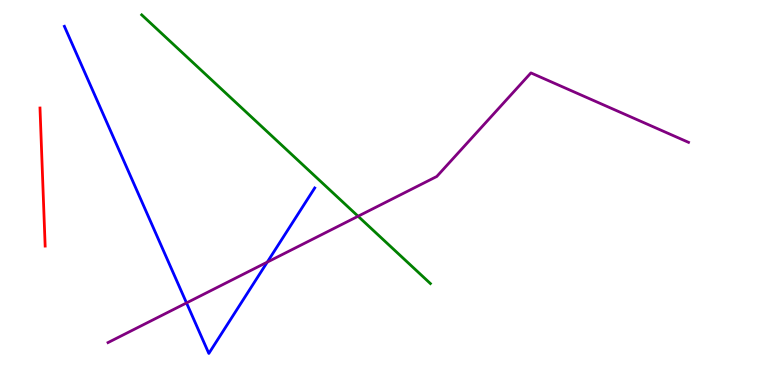[{'lines': ['blue', 'red'], 'intersections': []}, {'lines': ['green', 'red'], 'intersections': []}, {'lines': ['purple', 'red'], 'intersections': []}, {'lines': ['blue', 'green'], 'intersections': []}, {'lines': ['blue', 'purple'], 'intersections': [{'x': 2.41, 'y': 2.13}, {'x': 3.45, 'y': 3.19}]}, {'lines': ['green', 'purple'], 'intersections': [{'x': 4.62, 'y': 4.38}]}]